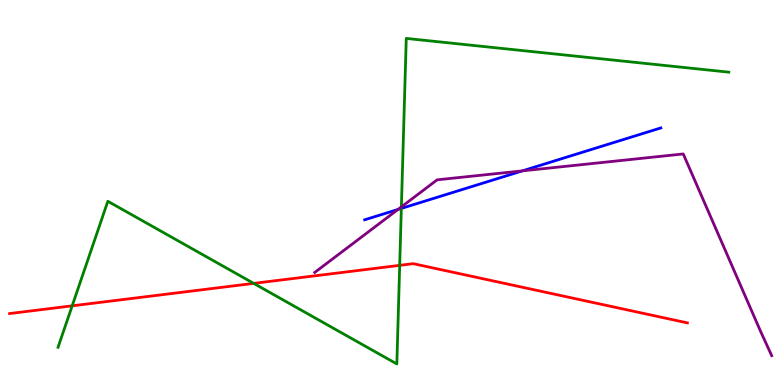[{'lines': ['blue', 'red'], 'intersections': []}, {'lines': ['green', 'red'], 'intersections': [{'x': 0.931, 'y': 2.06}, {'x': 3.27, 'y': 2.64}, {'x': 5.16, 'y': 3.11}]}, {'lines': ['purple', 'red'], 'intersections': []}, {'lines': ['blue', 'green'], 'intersections': [{'x': 5.18, 'y': 4.59}]}, {'lines': ['blue', 'purple'], 'intersections': [{'x': 5.14, 'y': 4.56}, {'x': 6.74, 'y': 5.56}]}, {'lines': ['green', 'purple'], 'intersections': [{'x': 5.18, 'y': 4.63}]}]